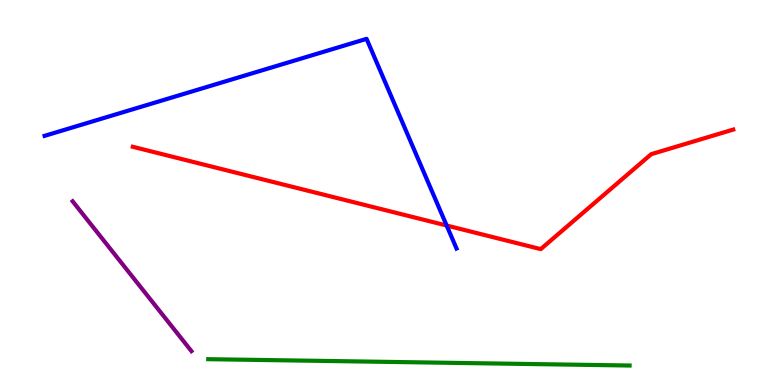[{'lines': ['blue', 'red'], 'intersections': [{'x': 5.76, 'y': 4.14}]}, {'lines': ['green', 'red'], 'intersections': []}, {'lines': ['purple', 'red'], 'intersections': []}, {'lines': ['blue', 'green'], 'intersections': []}, {'lines': ['blue', 'purple'], 'intersections': []}, {'lines': ['green', 'purple'], 'intersections': []}]